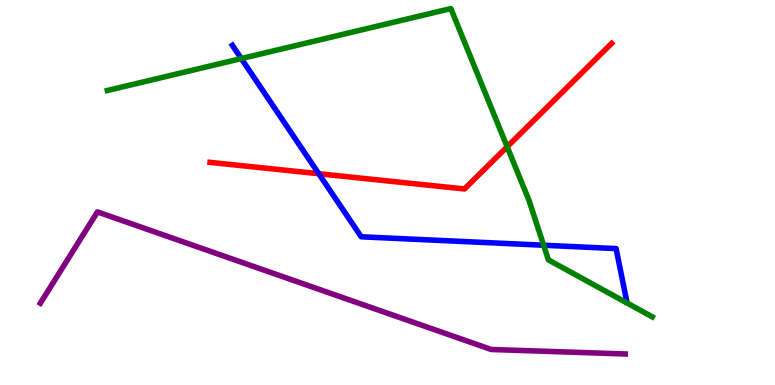[{'lines': ['blue', 'red'], 'intersections': [{'x': 4.11, 'y': 5.49}]}, {'lines': ['green', 'red'], 'intersections': [{'x': 6.54, 'y': 6.19}]}, {'lines': ['purple', 'red'], 'intersections': []}, {'lines': ['blue', 'green'], 'intersections': [{'x': 3.11, 'y': 8.48}, {'x': 7.01, 'y': 3.63}]}, {'lines': ['blue', 'purple'], 'intersections': []}, {'lines': ['green', 'purple'], 'intersections': []}]